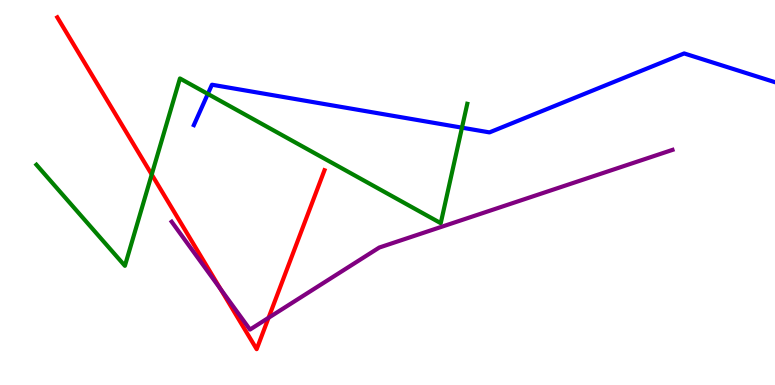[{'lines': ['blue', 'red'], 'intersections': []}, {'lines': ['green', 'red'], 'intersections': [{'x': 1.96, 'y': 5.47}]}, {'lines': ['purple', 'red'], 'intersections': [{'x': 2.84, 'y': 2.5}, {'x': 3.47, 'y': 1.75}]}, {'lines': ['blue', 'green'], 'intersections': [{'x': 2.68, 'y': 7.56}, {'x': 5.96, 'y': 6.68}]}, {'lines': ['blue', 'purple'], 'intersections': []}, {'lines': ['green', 'purple'], 'intersections': []}]